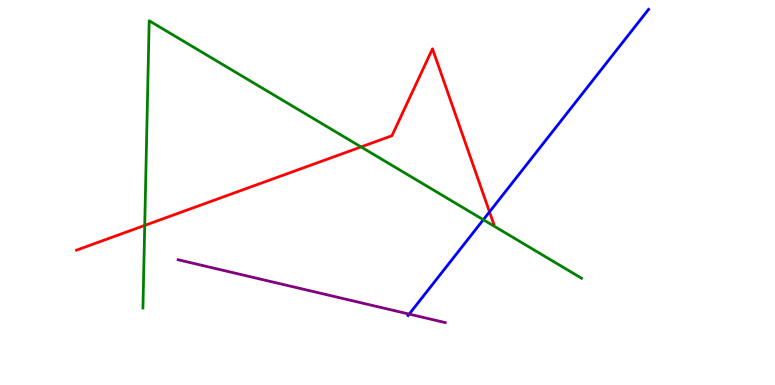[{'lines': ['blue', 'red'], 'intersections': [{'x': 6.32, 'y': 4.5}]}, {'lines': ['green', 'red'], 'intersections': [{'x': 1.87, 'y': 4.15}, {'x': 4.66, 'y': 6.18}]}, {'lines': ['purple', 'red'], 'intersections': []}, {'lines': ['blue', 'green'], 'intersections': [{'x': 6.24, 'y': 4.29}]}, {'lines': ['blue', 'purple'], 'intersections': [{'x': 5.28, 'y': 1.84}]}, {'lines': ['green', 'purple'], 'intersections': []}]